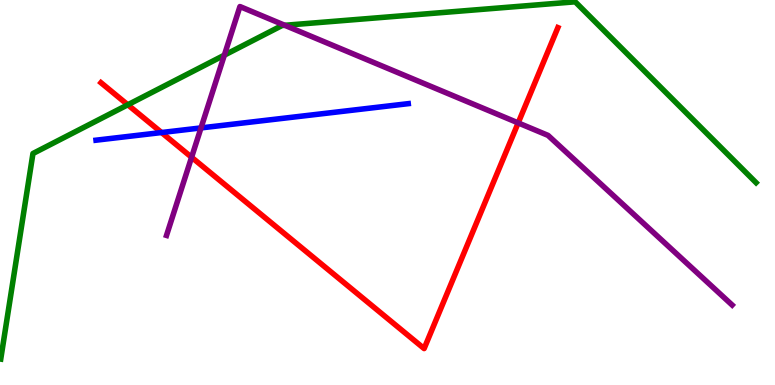[{'lines': ['blue', 'red'], 'intersections': [{'x': 2.08, 'y': 6.56}]}, {'lines': ['green', 'red'], 'intersections': [{'x': 1.65, 'y': 7.28}]}, {'lines': ['purple', 'red'], 'intersections': [{'x': 2.47, 'y': 5.92}, {'x': 6.69, 'y': 6.81}]}, {'lines': ['blue', 'green'], 'intersections': []}, {'lines': ['blue', 'purple'], 'intersections': [{'x': 2.59, 'y': 6.68}]}, {'lines': ['green', 'purple'], 'intersections': [{'x': 2.89, 'y': 8.57}, {'x': 3.67, 'y': 9.34}]}]